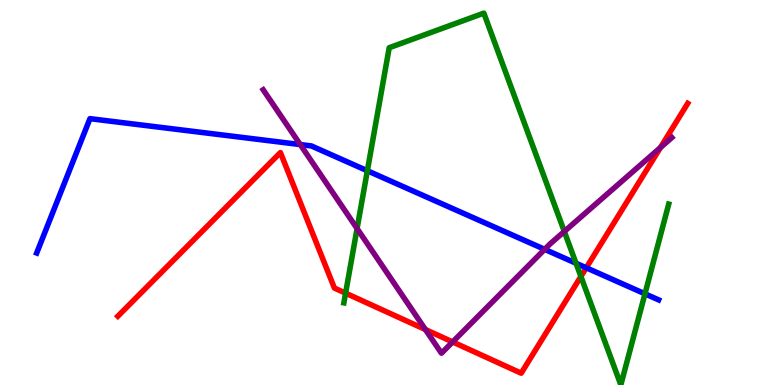[{'lines': ['blue', 'red'], 'intersections': [{'x': 7.56, 'y': 3.04}]}, {'lines': ['green', 'red'], 'intersections': [{'x': 4.46, 'y': 2.39}, {'x': 7.5, 'y': 2.82}]}, {'lines': ['purple', 'red'], 'intersections': [{'x': 5.49, 'y': 1.44}, {'x': 5.84, 'y': 1.12}, {'x': 8.52, 'y': 6.17}]}, {'lines': ['blue', 'green'], 'intersections': [{'x': 4.74, 'y': 5.56}, {'x': 7.43, 'y': 3.16}, {'x': 8.32, 'y': 2.37}]}, {'lines': ['blue', 'purple'], 'intersections': [{'x': 3.87, 'y': 6.25}, {'x': 7.03, 'y': 3.52}]}, {'lines': ['green', 'purple'], 'intersections': [{'x': 4.61, 'y': 4.06}, {'x': 7.28, 'y': 3.99}]}]